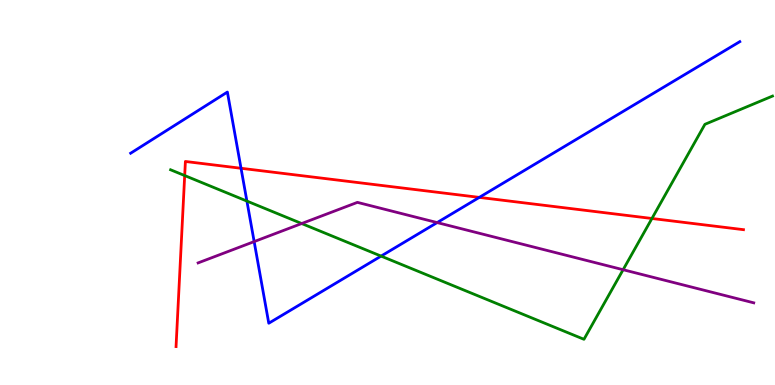[{'lines': ['blue', 'red'], 'intersections': [{'x': 3.11, 'y': 5.63}, {'x': 6.18, 'y': 4.87}]}, {'lines': ['green', 'red'], 'intersections': [{'x': 2.38, 'y': 5.44}, {'x': 8.41, 'y': 4.33}]}, {'lines': ['purple', 'red'], 'intersections': []}, {'lines': ['blue', 'green'], 'intersections': [{'x': 3.19, 'y': 4.78}, {'x': 4.92, 'y': 3.35}]}, {'lines': ['blue', 'purple'], 'intersections': [{'x': 3.28, 'y': 3.72}, {'x': 5.64, 'y': 4.22}]}, {'lines': ['green', 'purple'], 'intersections': [{'x': 3.89, 'y': 4.19}, {'x': 8.04, 'y': 2.99}]}]